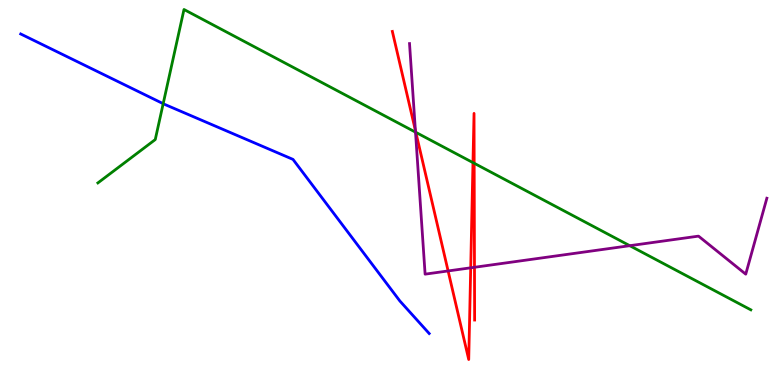[{'lines': ['blue', 'red'], 'intersections': []}, {'lines': ['green', 'red'], 'intersections': [{'x': 5.37, 'y': 6.56}, {'x': 6.1, 'y': 5.78}, {'x': 6.12, 'y': 5.76}]}, {'lines': ['purple', 'red'], 'intersections': [{'x': 5.36, 'y': 6.61}, {'x': 5.78, 'y': 2.96}, {'x': 6.07, 'y': 3.04}, {'x': 6.12, 'y': 3.06}]}, {'lines': ['blue', 'green'], 'intersections': [{'x': 2.11, 'y': 7.31}]}, {'lines': ['blue', 'purple'], 'intersections': []}, {'lines': ['green', 'purple'], 'intersections': [{'x': 5.36, 'y': 6.57}, {'x': 8.13, 'y': 3.62}]}]